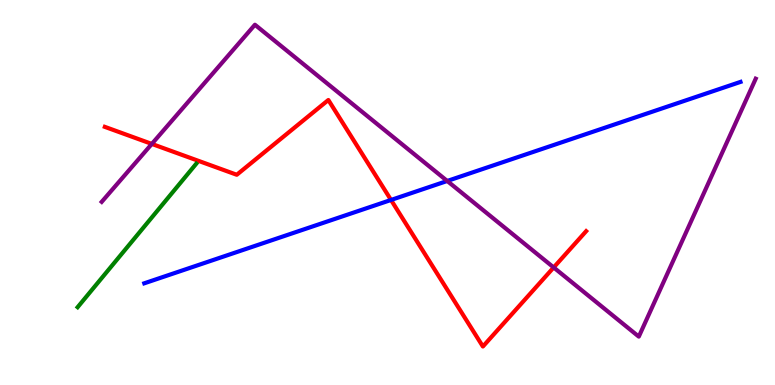[{'lines': ['blue', 'red'], 'intersections': [{'x': 5.05, 'y': 4.81}]}, {'lines': ['green', 'red'], 'intersections': []}, {'lines': ['purple', 'red'], 'intersections': [{'x': 1.96, 'y': 6.26}, {'x': 7.14, 'y': 3.05}]}, {'lines': ['blue', 'green'], 'intersections': []}, {'lines': ['blue', 'purple'], 'intersections': [{'x': 5.77, 'y': 5.3}]}, {'lines': ['green', 'purple'], 'intersections': []}]